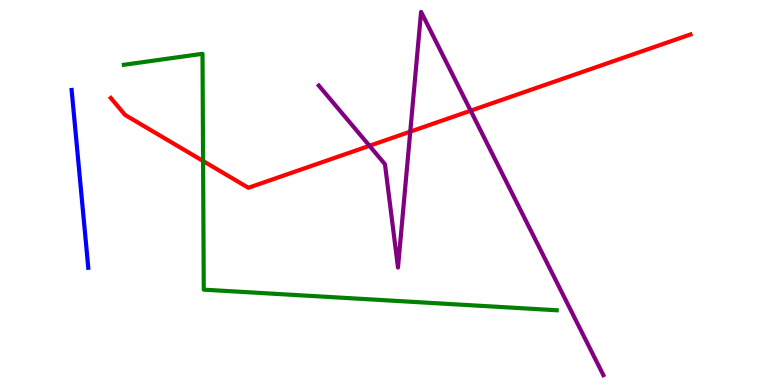[{'lines': ['blue', 'red'], 'intersections': []}, {'lines': ['green', 'red'], 'intersections': [{'x': 2.62, 'y': 5.82}]}, {'lines': ['purple', 'red'], 'intersections': [{'x': 4.77, 'y': 6.21}, {'x': 5.29, 'y': 6.58}, {'x': 6.07, 'y': 7.12}]}, {'lines': ['blue', 'green'], 'intersections': []}, {'lines': ['blue', 'purple'], 'intersections': []}, {'lines': ['green', 'purple'], 'intersections': []}]